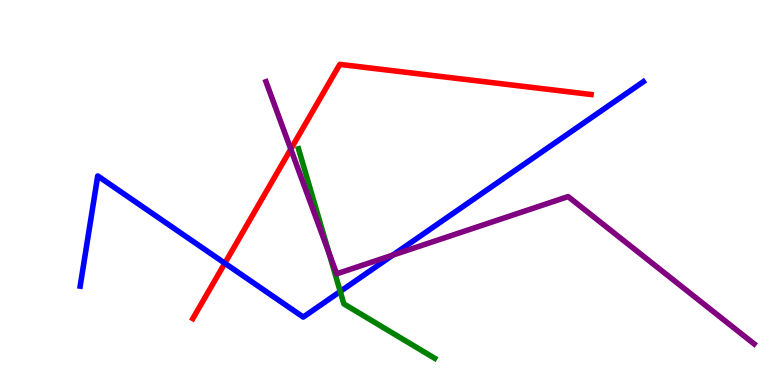[{'lines': ['blue', 'red'], 'intersections': [{'x': 2.9, 'y': 3.16}]}, {'lines': ['green', 'red'], 'intersections': []}, {'lines': ['purple', 'red'], 'intersections': [{'x': 3.75, 'y': 6.13}]}, {'lines': ['blue', 'green'], 'intersections': [{'x': 4.39, 'y': 2.43}]}, {'lines': ['blue', 'purple'], 'intersections': [{'x': 5.07, 'y': 3.37}]}, {'lines': ['green', 'purple'], 'intersections': [{'x': 4.24, 'y': 3.43}]}]